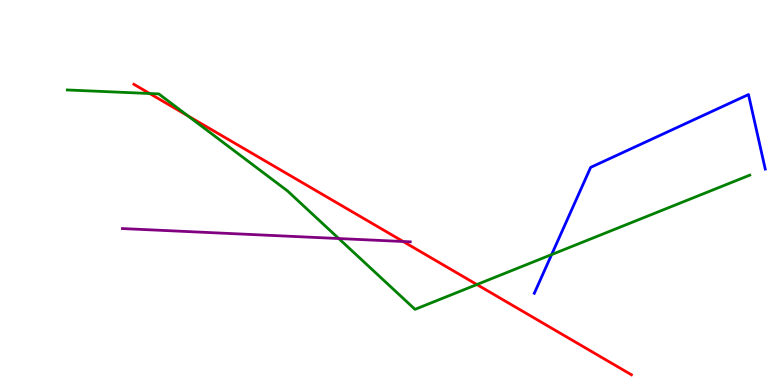[{'lines': ['blue', 'red'], 'intersections': []}, {'lines': ['green', 'red'], 'intersections': [{'x': 1.93, 'y': 7.57}, {'x': 2.42, 'y': 6.99}, {'x': 6.15, 'y': 2.61}]}, {'lines': ['purple', 'red'], 'intersections': [{'x': 5.2, 'y': 3.73}]}, {'lines': ['blue', 'green'], 'intersections': [{'x': 7.12, 'y': 3.39}]}, {'lines': ['blue', 'purple'], 'intersections': []}, {'lines': ['green', 'purple'], 'intersections': [{'x': 4.37, 'y': 3.8}]}]